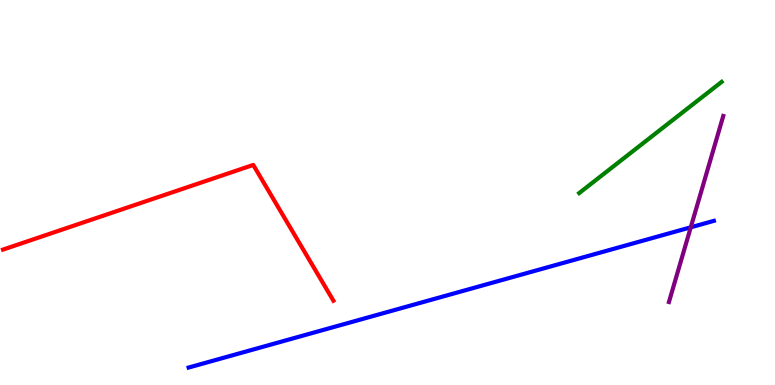[{'lines': ['blue', 'red'], 'intersections': []}, {'lines': ['green', 'red'], 'intersections': []}, {'lines': ['purple', 'red'], 'intersections': []}, {'lines': ['blue', 'green'], 'intersections': []}, {'lines': ['blue', 'purple'], 'intersections': [{'x': 8.91, 'y': 4.1}]}, {'lines': ['green', 'purple'], 'intersections': []}]